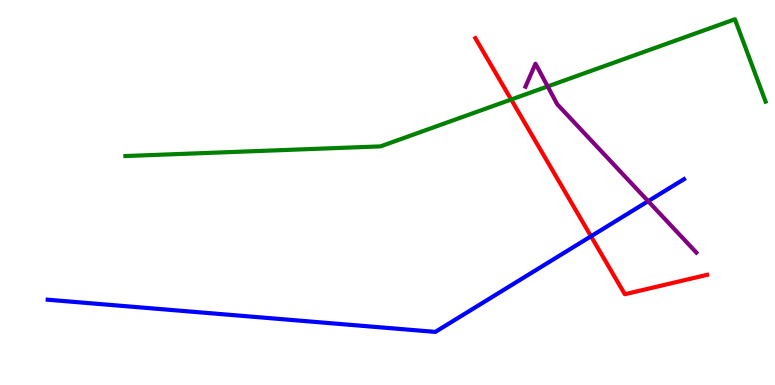[{'lines': ['blue', 'red'], 'intersections': [{'x': 7.63, 'y': 3.86}]}, {'lines': ['green', 'red'], 'intersections': [{'x': 6.6, 'y': 7.42}]}, {'lines': ['purple', 'red'], 'intersections': []}, {'lines': ['blue', 'green'], 'intersections': []}, {'lines': ['blue', 'purple'], 'intersections': [{'x': 8.36, 'y': 4.77}]}, {'lines': ['green', 'purple'], 'intersections': [{'x': 7.07, 'y': 7.76}]}]